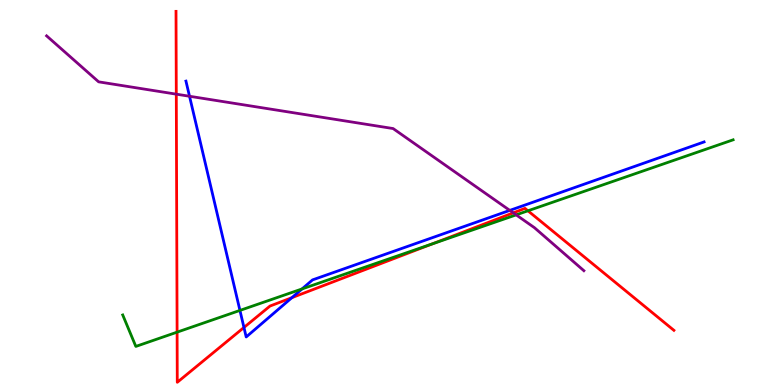[{'lines': ['blue', 'red'], 'intersections': [{'x': 3.15, 'y': 1.49}, {'x': 3.77, 'y': 2.27}]}, {'lines': ['green', 'red'], 'intersections': [{'x': 2.29, 'y': 1.37}, {'x': 5.58, 'y': 3.67}, {'x': 6.81, 'y': 4.52}]}, {'lines': ['purple', 'red'], 'intersections': [{'x': 2.27, 'y': 7.55}, {'x': 6.62, 'y': 4.47}]}, {'lines': ['blue', 'green'], 'intersections': [{'x': 3.1, 'y': 1.94}, {'x': 3.9, 'y': 2.5}]}, {'lines': ['blue', 'purple'], 'intersections': [{'x': 2.45, 'y': 7.5}, {'x': 6.58, 'y': 4.54}]}, {'lines': ['green', 'purple'], 'intersections': [{'x': 6.66, 'y': 4.42}]}]